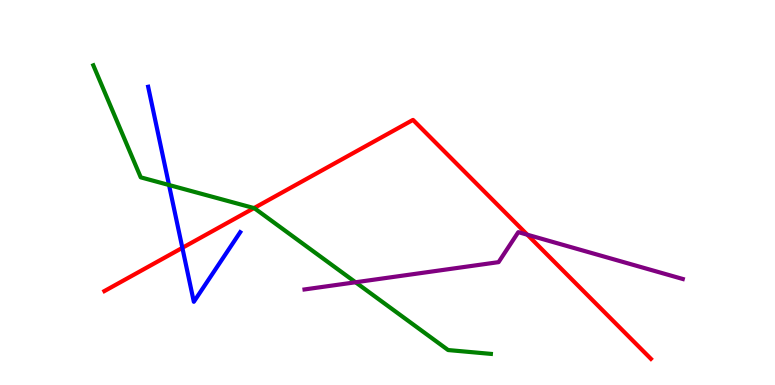[{'lines': ['blue', 'red'], 'intersections': [{'x': 2.35, 'y': 3.56}]}, {'lines': ['green', 'red'], 'intersections': [{'x': 3.28, 'y': 4.6}]}, {'lines': ['purple', 'red'], 'intersections': [{'x': 6.8, 'y': 3.9}]}, {'lines': ['blue', 'green'], 'intersections': [{'x': 2.18, 'y': 5.19}]}, {'lines': ['blue', 'purple'], 'intersections': []}, {'lines': ['green', 'purple'], 'intersections': [{'x': 4.59, 'y': 2.67}]}]